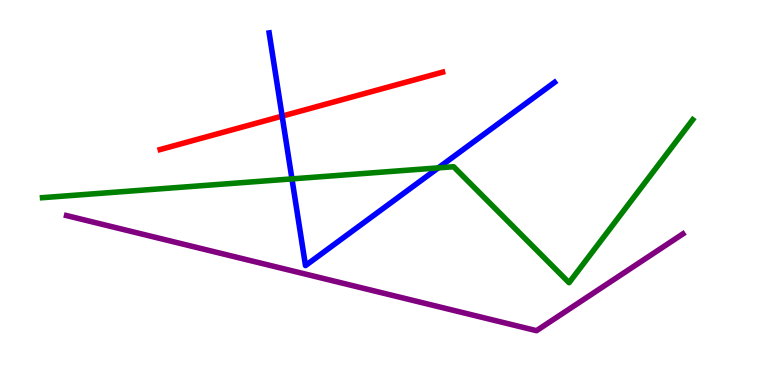[{'lines': ['blue', 'red'], 'intersections': [{'x': 3.64, 'y': 6.98}]}, {'lines': ['green', 'red'], 'intersections': []}, {'lines': ['purple', 'red'], 'intersections': []}, {'lines': ['blue', 'green'], 'intersections': [{'x': 3.77, 'y': 5.35}, {'x': 5.66, 'y': 5.64}]}, {'lines': ['blue', 'purple'], 'intersections': []}, {'lines': ['green', 'purple'], 'intersections': []}]